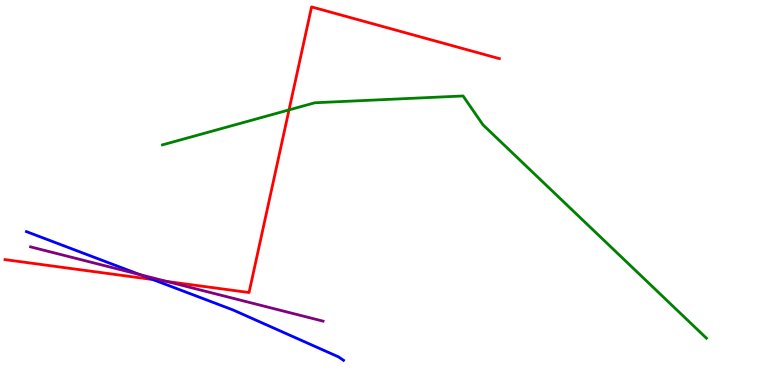[{'lines': ['blue', 'red'], 'intersections': [{'x': 1.97, 'y': 2.74}]}, {'lines': ['green', 'red'], 'intersections': [{'x': 3.73, 'y': 7.15}]}, {'lines': ['purple', 'red'], 'intersections': [{'x': 2.15, 'y': 2.69}]}, {'lines': ['blue', 'green'], 'intersections': []}, {'lines': ['blue', 'purple'], 'intersections': [{'x': 1.8, 'y': 2.87}]}, {'lines': ['green', 'purple'], 'intersections': []}]